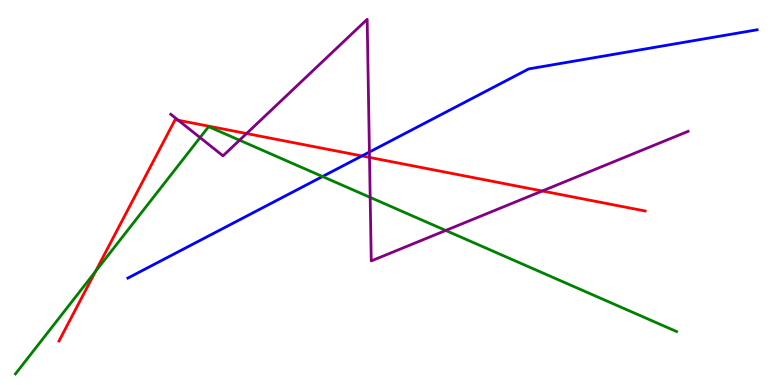[{'lines': ['blue', 'red'], 'intersections': [{'x': 4.67, 'y': 5.95}]}, {'lines': ['green', 'red'], 'intersections': [{'x': 1.23, 'y': 2.95}]}, {'lines': ['purple', 'red'], 'intersections': [{'x': 2.3, 'y': 6.88}, {'x': 3.18, 'y': 6.53}, {'x': 4.77, 'y': 5.91}, {'x': 7.0, 'y': 5.04}]}, {'lines': ['blue', 'green'], 'intersections': [{'x': 4.16, 'y': 5.42}]}, {'lines': ['blue', 'purple'], 'intersections': [{'x': 4.77, 'y': 6.05}]}, {'lines': ['green', 'purple'], 'intersections': [{'x': 2.58, 'y': 6.43}, {'x': 3.09, 'y': 6.36}, {'x': 4.78, 'y': 4.87}, {'x': 5.75, 'y': 4.01}]}]